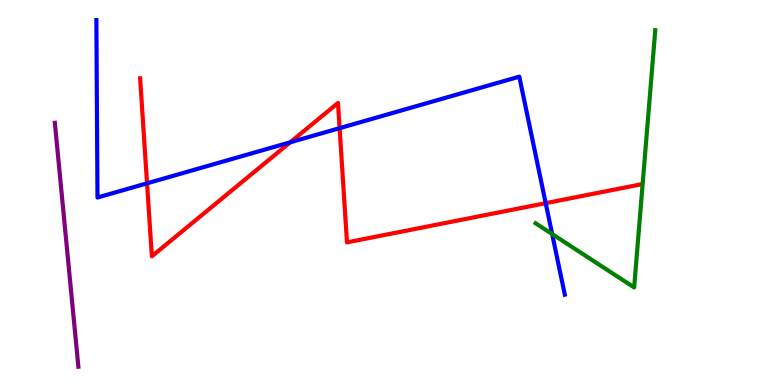[{'lines': ['blue', 'red'], 'intersections': [{'x': 1.9, 'y': 5.24}, {'x': 3.74, 'y': 6.3}, {'x': 4.38, 'y': 6.67}, {'x': 7.04, 'y': 4.72}]}, {'lines': ['green', 'red'], 'intersections': []}, {'lines': ['purple', 'red'], 'intersections': []}, {'lines': ['blue', 'green'], 'intersections': [{'x': 7.12, 'y': 3.92}]}, {'lines': ['blue', 'purple'], 'intersections': []}, {'lines': ['green', 'purple'], 'intersections': []}]